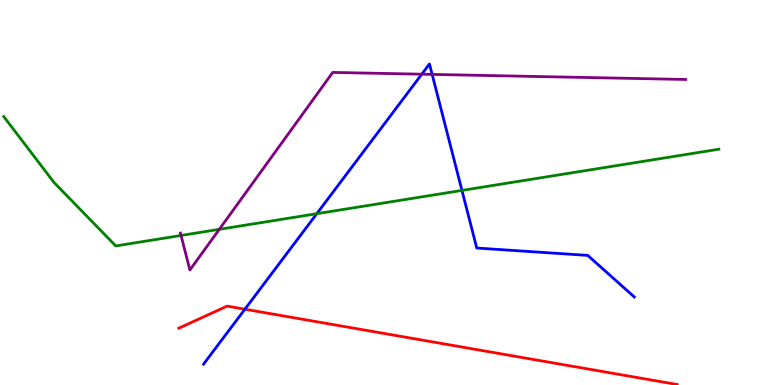[{'lines': ['blue', 'red'], 'intersections': [{'x': 3.16, 'y': 1.97}]}, {'lines': ['green', 'red'], 'intersections': []}, {'lines': ['purple', 'red'], 'intersections': []}, {'lines': ['blue', 'green'], 'intersections': [{'x': 4.09, 'y': 4.45}, {'x': 5.96, 'y': 5.05}]}, {'lines': ['blue', 'purple'], 'intersections': [{'x': 5.44, 'y': 8.07}, {'x': 5.58, 'y': 8.07}]}, {'lines': ['green', 'purple'], 'intersections': [{'x': 2.34, 'y': 3.88}, {'x': 2.83, 'y': 4.04}]}]